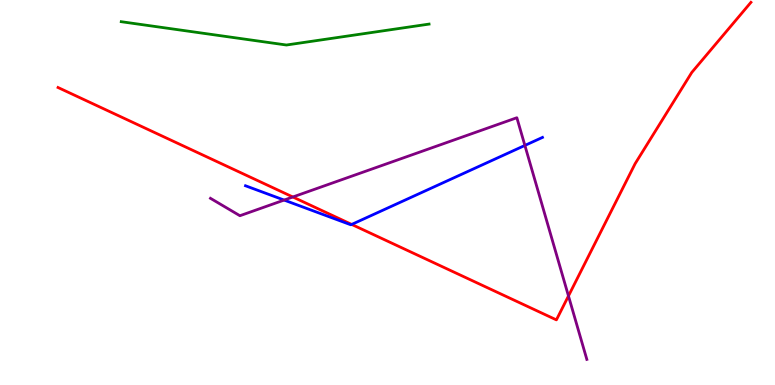[{'lines': ['blue', 'red'], 'intersections': [{'x': 4.54, 'y': 4.17}]}, {'lines': ['green', 'red'], 'intersections': []}, {'lines': ['purple', 'red'], 'intersections': [{'x': 3.78, 'y': 4.88}, {'x': 7.34, 'y': 2.31}]}, {'lines': ['blue', 'green'], 'intersections': []}, {'lines': ['blue', 'purple'], 'intersections': [{'x': 3.67, 'y': 4.8}, {'x': 6.77, 'y': 6.22}]}, {'lines': ['green', 'purple'], 'intersections': []}]